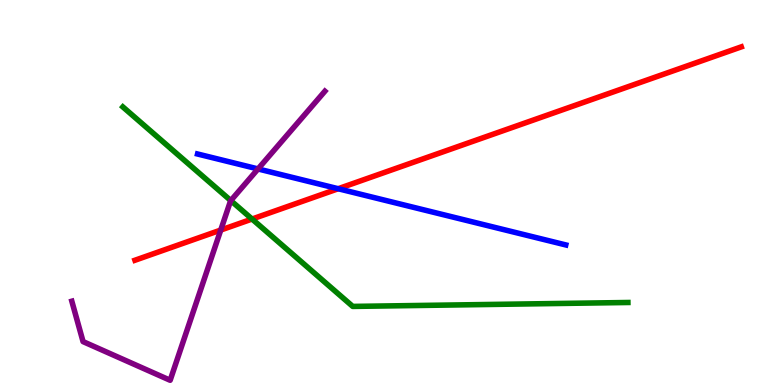[{'lines': ['blue', 'red'], 'intersections': [{'x': 4.36, 'y': 5.1}]}, {'lines': ['green', 'red'], 'intersections': [{'x': 3.25, 'y': 4.31}]}, {'lines': ['purple', 'red'], 'intersections': [{'x': 2.85, 'y': 4.02}]}, {'lines': ['blue', 'green'], 'intersections': []}, {'lines': ['blue', 'purple'], 'intersections': [{'x': 3.33, 'y': 5.61}]}, {'lines': ['green', 'purple'], 'intersections': [{'x': 2.98, 'y': 4.79}]}]